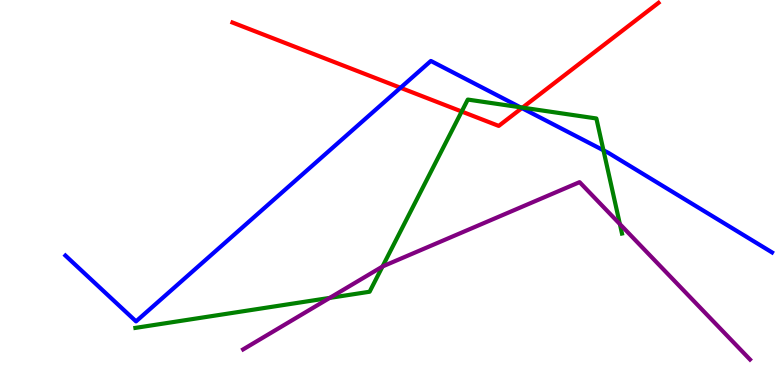[{'lines': ['blue', 'red'], 'intersections': [{'x': 5.17, 'y': 7.72}, {'x': 6.73, 'y': 7.19}]}, {'lines': ['green', 'red'], 'intersections': [{'x': 5.96, 'y': 7.1}, {'x': 6.74, 'y': 7.2}]}, {'lines': ['purple', 'red'], 'intersections': []}, {'lines': ['blue', 'green'], 'intersections': [{'x': 6.71, 'y': 7.21}, {'x': 7.79, 'y': 6.1}]}, {'lines': ['blue', 'purple'], 'intersections': []}, {'lines': ['green', 'purple'], 'intersections': [{'x': 4.25, 'y': 2.26}, {'x': 4.94, 'y': 3.08}, {'x': 8.0, 'y': 4.18}]}]